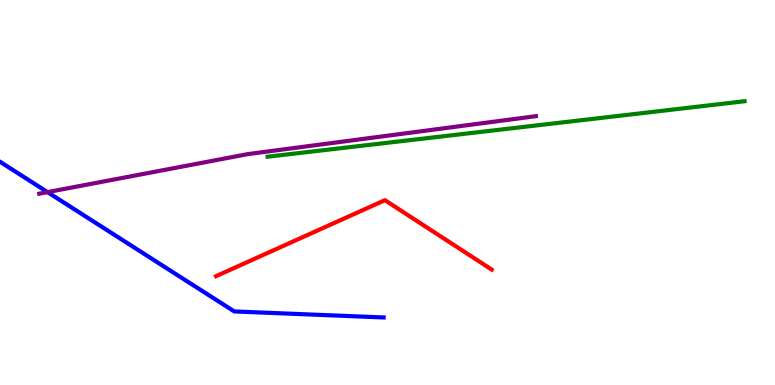[{'lines': ['blue', 'red'], 'intersections': []}, {'lines': ['green', 'red'], 'intersections': []}, {'lines': ['purple', 'red'], 'intersections': []}, {'lines': ['blue', 'green'], 'intersections': []}, {'lines': ['blue', 'purple'], 'intersections': [{'x': 0.613, 'y': 5.01}]}, {'lines': ['green', 'purple'], 'intersections': []}]